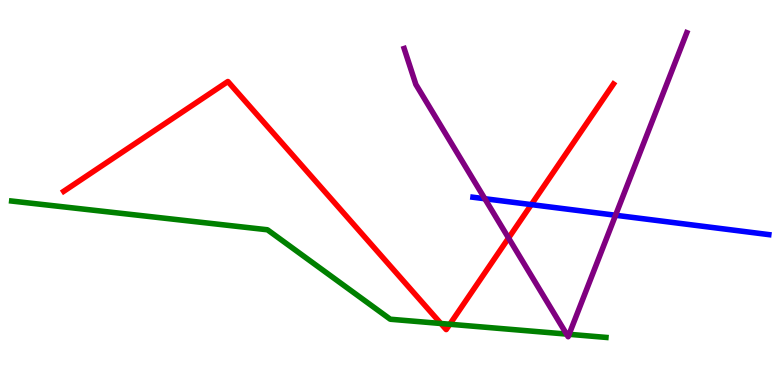[{'lines': ['blue', 'red'], 'intersections': [{'x': 6.86, 'y': 4.69}]}, {'lines': ['green', 'red'], 'intersections': [{'x': 5.69, 'y': 1.6}, {'x': 5.8, 'y': 1.58}]}, {'lines': ['purple', 'red'], 'intersections': [{'x': 6.56, 'y': 3.82}]}, {'lines': ['blue', 'green'], 'intersections': []}, {'lines': ['blue', 'purple'], 'intersections': [{'x': 6.26, 'y': 4.84}, {'x': 7.94, 'y': 4.41}]}, {'lines': ['green', 'purple'], 'intersections': [{'x': 7.31, 'y': 1.32}, {'x': 7.34, 'y': 1.32}]}]